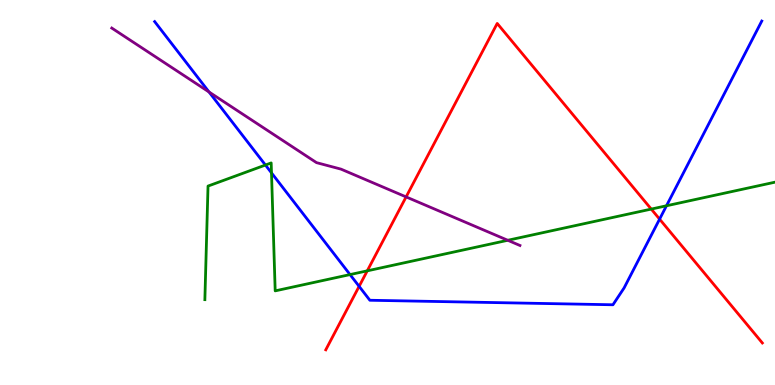[{'lines': ['blue', 'red'], 'intersections': [{'x': 4.63, 'y': 2.56}, {'x': 8.51, 'y': 4.31}]}, {'lines': ['green', 'red'], 'intersections': [{'x': 4.74, 'y': 2.97}, {'x': 8.4, 'y': 4.57}]}, {'lines': ['purple', 'red'], 'intersections': [{'x': 5.24, 'y': 4.89}]}, {'lines': ['blue', 'green'], 'intersections': [{'x': 3.42, 'y': 5.71}, {'x': 3.5, 'y': 5.51}, {'x': 4.52, 'y': 2.87}, {'x': 8.6, 'y': 4.66}]}, {'lines': ['blue', 'purple'], 'intersections': [{'x': 2.7, 'y': 7.61}]}, {'lines': ['green', 'purple'], 'intersections': [{'x': 6.55, 'y': 3.76}]}]